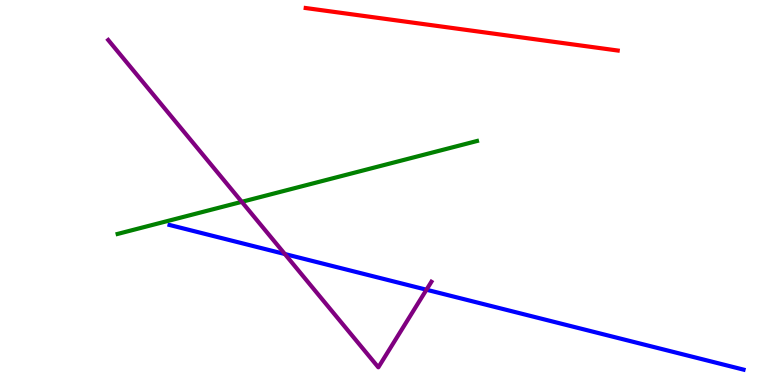[{'lines': ['blue', 'red'], 'intersections': []}, {'lines': ['green', 'red'], 'intersections': []}, {'lines': ['purple', 'red'], 'intersections': []}, {'lines': ['blue', 'green'], 'intersections': []}, {'lines': ['blue', 'purple'], 'intersections': [{'x': 3.68, 'y': 3.4}, {'x': 5.5, 'y': 2.47}]}, {'lines': ['green', 'purple'], 'intersections': [{'x': 3.12, 'y': 4.76}]}]